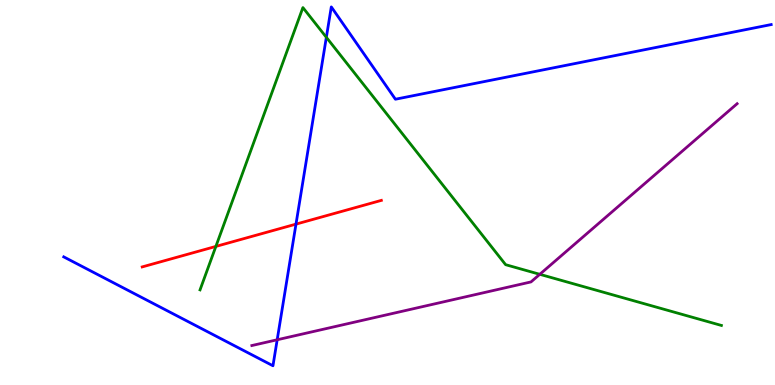[{'lines': ['blue', 'red'], 'intersections': [{'x': 3.82, 'y': 4.18}]}, {'lines': ['green', 'red'], 'intersections': [{'x': 2.79, 'y': 3.6}]}, {'lines': ['purple', 'red'], 'intersections': []}, {'lines': ['blue', 'green'], 'intersections': [{'x': 4.21, 'y': 9.03}]}, {'lines': ['blue', 'purple'], 'intersections': [{'x': 3.58, 'y': 1.17}]}, {'lines': ['green', 'purple'], 'intersections': [{'x': 6.97, 'y': 2.88}]}]